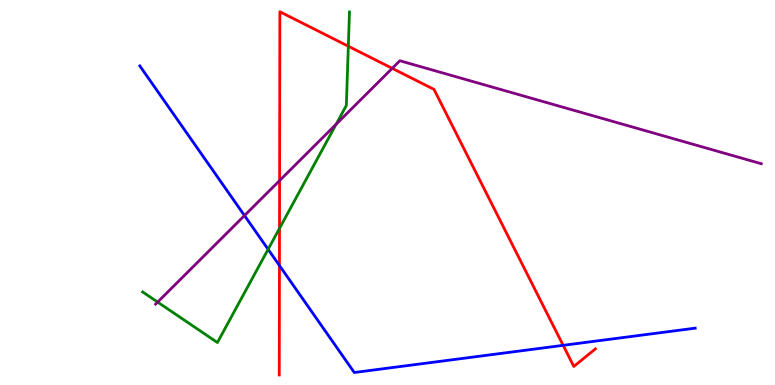[{'lines': ['blue', 'red'], 'intersections': [{'x': 3.61, 'y': 3.1}, {'x': 7.27, 'y': 1.03}]}, {'lines': ['green', 'red'], 'intersections': [{'x': 3.61, 'y': 4.07}, {'x': 4.49, 'y': 8.8}]}, {'lines': ['purple', 'red'], 'intersections': [{'x': 3.61, 'y': 5.31}, {'x': 5.06, 'y': 8.22}]}, {'lines': ['blue', 'green'], 'intersections': [{'x': 3.46, 'y': 3.52}]}, {'lines': ['blue', 'purple'], 'intersections': [{'x': 3.15, 'y': 4.4}]}, {'lines': ['green', 'purple'], 'intersections': [{'x': 2.03, 'y': 2.15}, {'x': 4.34, 'y': 6.77}]}]